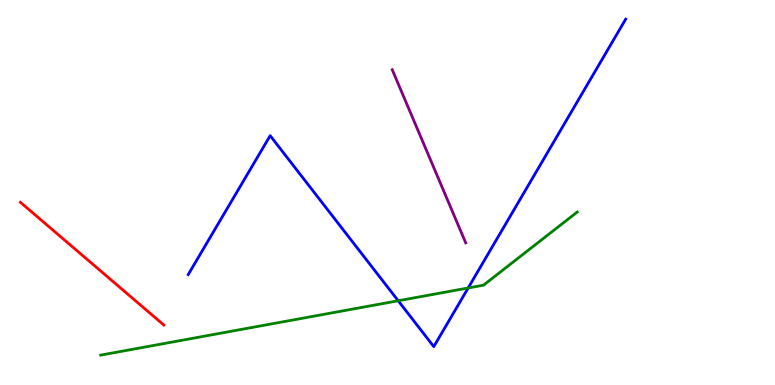[{'lines': ['blue', 'red'], 'intersections': []}, {'lines': ['green', 'red'], 'intersections': []}, {'lines': ['purple', 'red'], 'intersections': []}, {'lines': ['blue', 'green'], 'intersections': [{'x': 5.14, 'y': 2.19}, {'x': 6.04, 'y': 2.52}]}, {'lines': ['blue', 'purple'], 'intersections': []}, {'lines': ['green', 'purple'], 'intersections': []}]